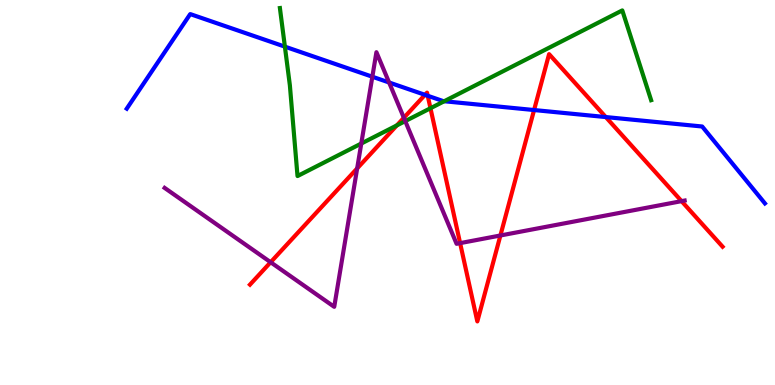[{'lines': ['blue', 'red'], 'intersections': [{'x': 5.48, 'y': 7.54}, {'x': 5.52, 'y': 7.51}, {'x': 6.89, 'y': 7.14}, {'x': 7.82, 'y': 6.96}]}, {'lines': ['green', 'red'], 'intersections': [{'x': 5.12, 'y': 6.74}, {'x': 5.55, 'y': 7.19}]}, {'lines': ['purple', 'red'], 'intersections': [{'x': 3.49, 'y': 3.19}, {'x': 4.61, 'y': 5.63}, {'x': 5.21, 'y': 6.94}, {'x': 5.94, 'y': 3.69}, {'x': 6.46, 'y': 3.88}, {'x': 8.79, 'y': 4.78}]}, {'lines': ['blue', 'green'], 'intersections': [{'x': 3.68, 'y': 8.79}, {'x': 5.73, 'y': 7.37}]}, {'lines': ['blue', 'purple'], 'intersections': [{'x': 4.8, 'y': 8.01}, {'x': 5.02, 'y': 7.86}]}, {'lines': ['green', 'purple'], 'intersections': [{'x': 4.66, 'y': 6.27}, {'x': 5.23, 'y': 6.85}]}]